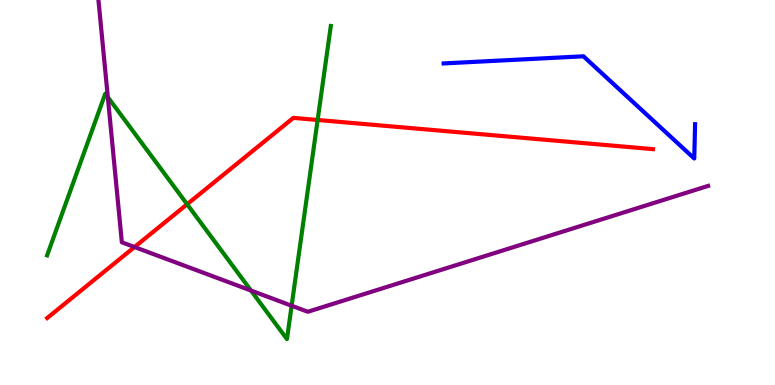[{'lines': ['blue', 'red'], 'intersections': []}, {'lines': ['green', 'red'], 'intersections': [{'x': 2.41, 'y': 4.69}, {'x': 4.1, 'y': 6.88}]}, {'lines': ['purple', 'red'], 'intersections': [{'x': 1.74, 'y': 3.58}]}, {'lines': ['blue', 'green'], 'intersections': []}, {'lines': ['blue', 'purple'], 'intersections': []}, {'lines': ['green', 'purple'], 'intersections': [{'x': 1.39, 'y': 7.48}, {'x': 3.24, 'y': 2.45}, {'x': 3.76, 'y': 2.06}]}]